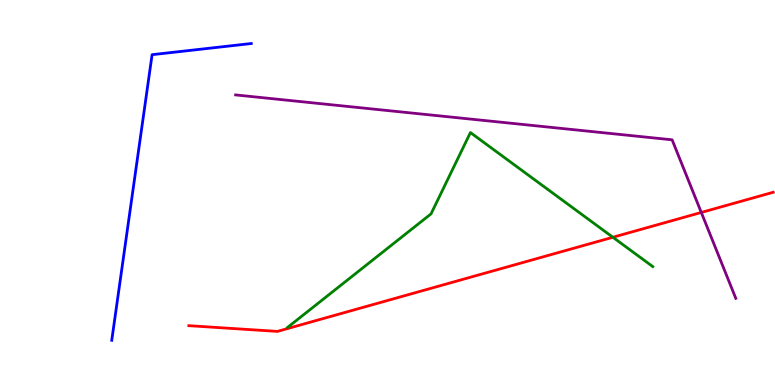[{'lines': ['blue', 'red'], 'intersections': []}, {'lines': ['green', 'red'], 'intersections': [{'x': 7.91, 'y': 3.84}]}, {'lines': ['purple', 'red'], 'intersections': [{'x': 9.05, 'y': 4.48}]}, {'lines': ['blue', 'green'], 'intersections': []}, {'lines': ['blue', 'purple'], 'intersections': []}, {'lines': ['green', 'purple'], 'intersections': []}]